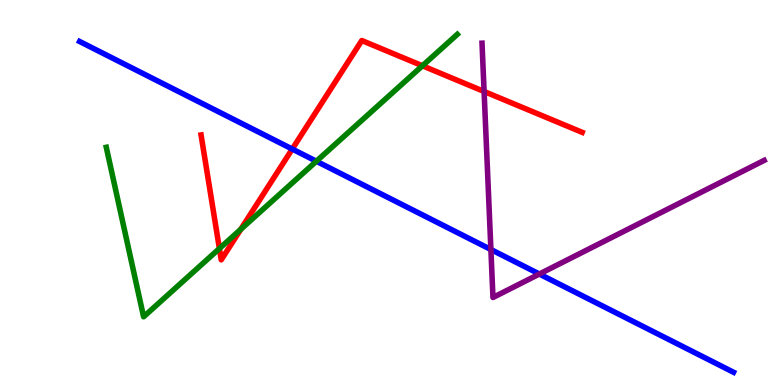[{'lines': ['blue', 'red'], 'intersections': [{'x': 3.77, 'y': 6.13}]}, {'lines': ['green', 'red'], 'intersections': [{'x': 2.83, 'y': 3.54}, {'x': 3.11, 'y': 4.04}, {'x': 5.45, 'y': 8.29}]}, {'lines': ['purple', 'red'], 'intersections': [{'x': 6.25, 'y': 7.62}]}, {'lines': ['blue', 'green'], 'intersections': [{'x': 4.08, 'y': 5.81}]}, {'lines': ['blue', 'purple'], 'intersections': [{'x': 6.33, 'y': 3.52}, {'x': 6.96, 'y': 2.88}]}, {'lines': ['green', 'purple'], 'intersections': []}]